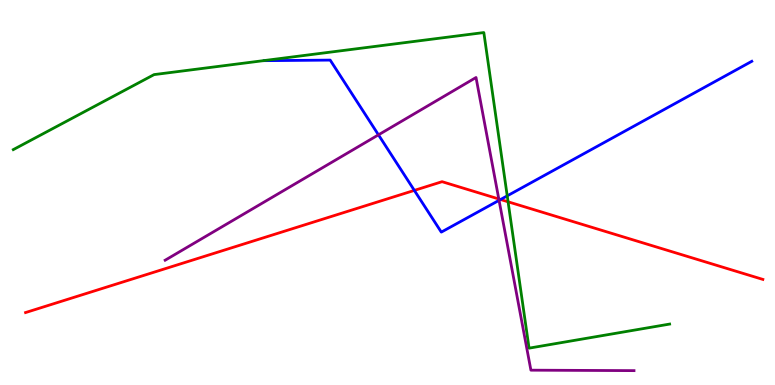[{'lines': ['blue', 'red'], 'intersections': [{'x': 5.35, 'y': 5.05}, {'x': 6.46, 'y': 4.82}]}, {'lines': ['green', 'red'], 'intersections': [{'x': 6.56, 'y': 4.76}]}, {'lines': ['purple', 'red'], 'intersections': [{'x': 6.44, 'y': 4.83}]}, {'lines': ['blue', 'green'], 'intersections': [{'x': 6.54, 'y': 4.91}]}, {'lines': ['blue', 'purple'], 'intersections': [{'x': 4.88, 'y': 6.5}, {'x': 6.44, 'y': 4.8}]}, {'lines': ['green', 'purple'], 'intersections': []}]